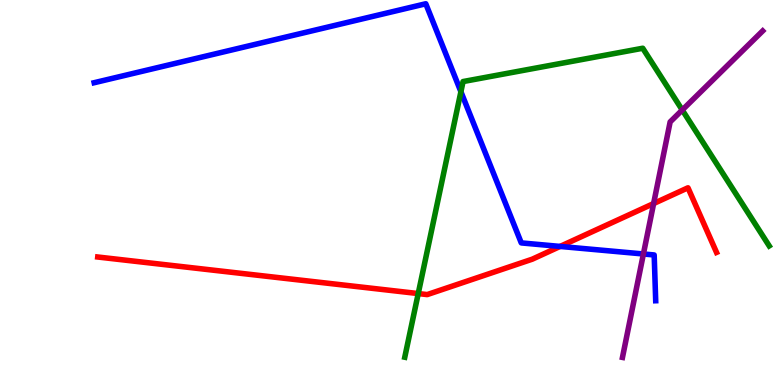[{'lines': ['blue', 'red'], 'intersections': [{'x': 7.23, 'y': 3.6}]}, {'lines': ['green', 'red'], 'intersections': [{'x': 5.4, 'y': 2.37}]}, {'lines': ['purple', 'red'], 'intersections': [{'x': 8.43, 'y': 4.71}]}, {'lines': ['blue', 'green'], 'intersections': [{'x': 5.95, 'y': 7.62}]}, {'lines': ['blue', 'purple'], 'intersections': [{'x': 8.3, 'y': 3.4}]}, {'lines': ['green', 'purple'], 'intersections': [{'x': 8.8, 'y': 7.14}]}]